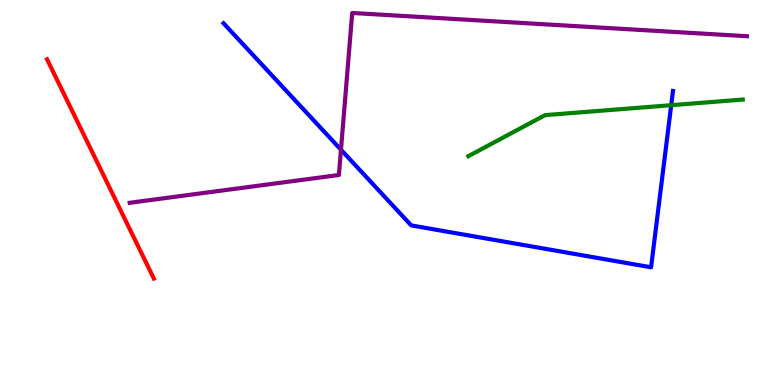[{'lines': ['blue', 'red'], 'intersections': []}, {'lines': ['green', 'red'], 'intersections': []}, {'lines': ['purple', 'red'], 'intersections': []}, {'lines': ['blue', 'green'], 'intersections': [{'x': 8.66, 'y': 7.27}]}, {'lines': ['blue', 'purple'], 'intersections': [{'x': 4.4, 'y': 6.11}]}, {'lines': ['green', 'purple'], 'intersections': []}]